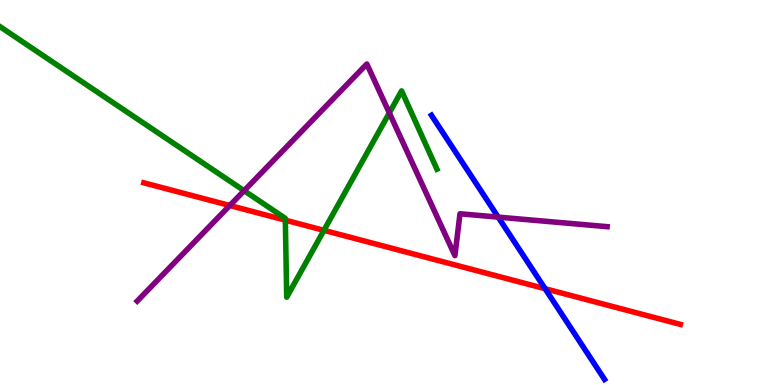[{'lines': ['blue', 'red'], 'intersections': [{'x': 7.03, 'y': 2.5}]}, {'lines': ['green', 'red'], 'intersections': [{'x': 3.68, 'y': 4.28}, {'x': 4.18, 'y': 4.02}]}, {'lines': ['purple', 'red'], 'intersections': [{'x': 2.96, 'y': 4.66}]}, {'lines': ['blue', 'green'], 'intersections': []}, {'lines': ['blue', 'purple'], 'intersections': [{'x': 6.43, 'y': 4.36}]}, {'lines': ['green', 'purple'], 'intersections': [{'x': 3.15, 'y': 5.05}, {'x': 5.02, 'y': 7.07}]}]